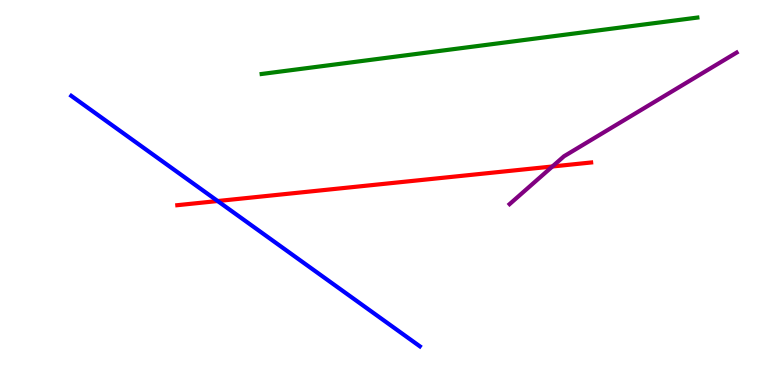[{'lines': ['blue', 'red'], 'intersections': [{'x': 2.81, 'y': 4.78}]}, {'lines': ['green', 'red'], 'intersections': []}, {'lines': ['purple', 'red'], 'intersections': [{'x': 7.13, 'y': 5.68}]}, {'lines': ['blue', 'green'], 'intersections': []}, {'lines': ['blue', 'purple'], 'intersections': []}, {'lines': ['green', 'purple'], 'intersections': []}]